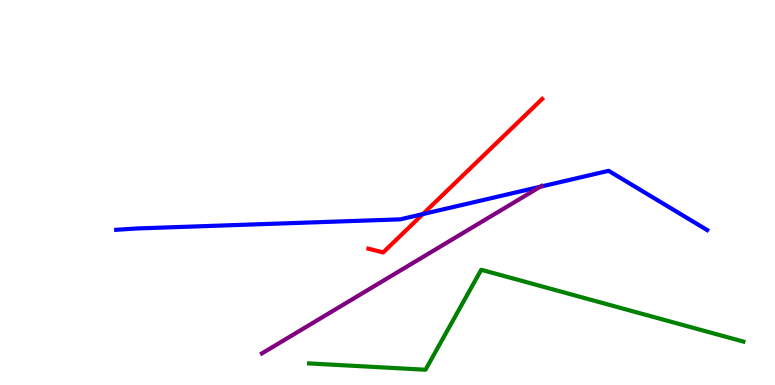[{'lines': ['blue', 'red'], 'intersections': [{'x': 5.46, 'y': 4.44}]}, {'lines': ['green', 'red'], 'intersections': []}, {'lines': ['purple', 'red'], 'intersections': []}, {'lines': ['blue', 'green'], 'intersections': []}, {'lines': ['blue', 'purple'], 'intersections': [{'x': 6.97, 'y': 5.15}]}, {'lines': ['green', 'purple'], 'intersections': []}]